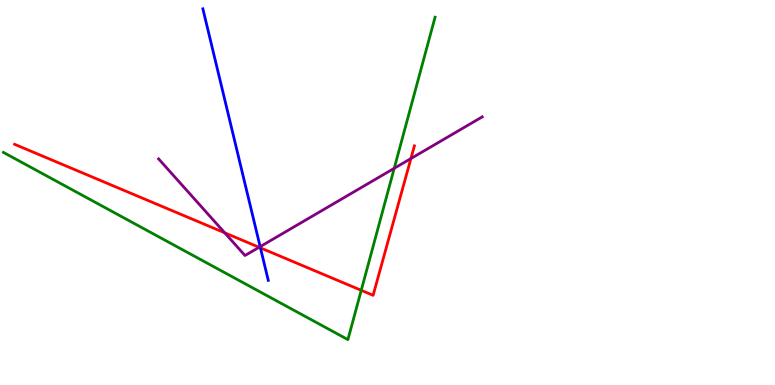[{'lines': ['blue', 'red'], 'intersections': [{'x': 3.36, 'y': 3.56}]}, {'lines': ['green', 'red'], 'intersections': [{'x': 4.66, 'y': 2.46}]}, {'lines': ['purple', 'red'], 'intersections': [{'x': 2.9, 'y': 3.95}, {'x': 3.34, 'y': 3.58}, {'x': 5.3, 'y': 5.88}]}, {'lines': ['blue', 'green'], 'intersections': []}, {'lines': ['blue', 'purple'], 'intersections': [{'x': 3.36, 'y': 3.59}]}, {'lines': ['green', 'purple'], 'intersections': [{'x': 5.09, 'y': 5.63}]}]